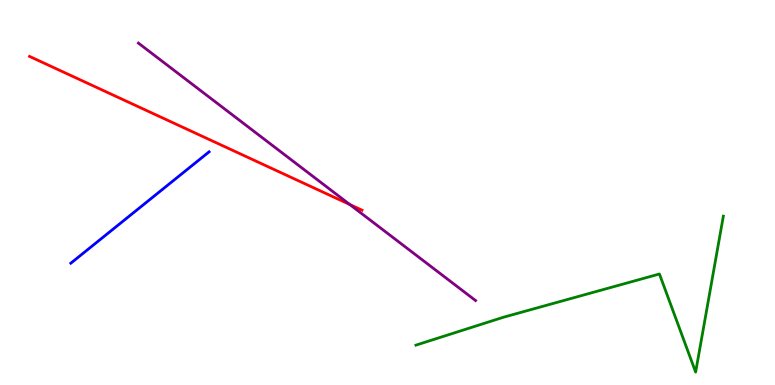[{'lines': ['blue', 'red'], 'intersections': []}, {'lines': ['green', 'red'], 'intersections': []}, {'lines': ['purple', 'red'], 'intersections': [{'x': 4.51, 'y': 4.69}]}, {'lines': ['blue', 'green'], 'intersections': []}, {'lines': ['blue', 'purple'], 'intersections': []}, {'lines': ['green', 'purple'], 'intersections': []}]